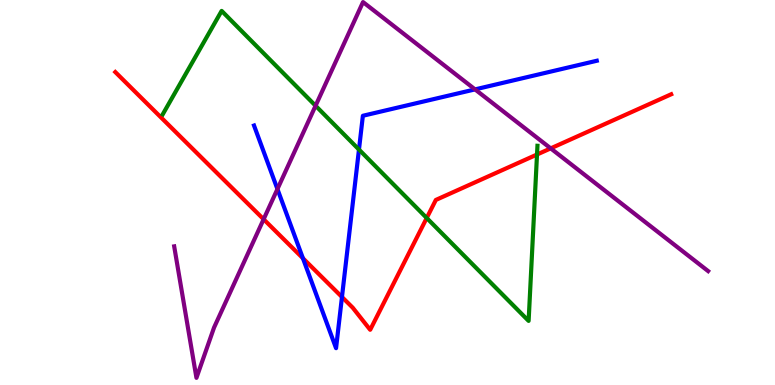[{'lines': ['blue', 'red'], 'intersections': [{'x': 3.91, 'y': 3.29}, {'x': 4.41, 'y': 2.29}]}, {'lines': ['green', 'red'], 'intersections': [{'x': 5.51, 'y': 4.34}, {'x': 6.93, 'y': 5.99}]}, {'lines': ['purple', 'red'], 'intersections': [{'x': 3.4, 'y': 4.31}, {'x': 7.11, 'y': 6.15}]}, {'lines': ['blue', 'green'], 'intersections': [{'x': 4.63, 'y': 6.12}]}, {'lines': ['blue', 'purple'], 'intersections': [{'x': 3.58, 'y': 5.09}, {'x': 6.13, 'y': 7.68}]}, {'lines': ['green', 'purple'], 'intersections': [{'x': 4.07, 'y': 7.25}]}]